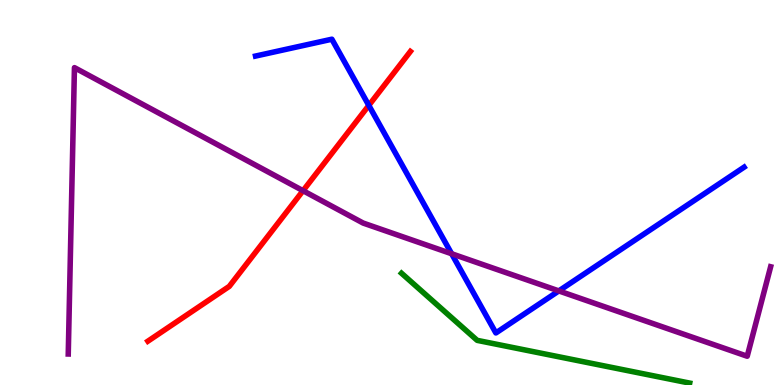[{'lines': ['blue', 'red'], 'intersections': [{'x': 4.76, 'y': 7.26}]}, {'lines': ['green', 'red'], 'intersections': []}, {'lines': ['purple', 'red'], 'intersections': [{'x': 3.91, 'y': 5.05}]}, {'lines': ['blue', 'green'], 'intersections': []}, {'lines': ['blue', 'purple'], 'intersections': [{'x': 5.83, 'y': 3.41}, {'x': 7.21, 'y': 2.44}]}, {'lines': ['green', 'purple'], 'intersections': []}]